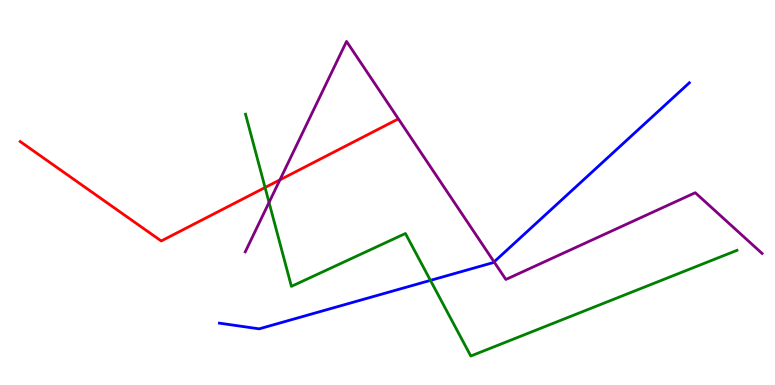[{'lines': ['blue', 'red'], 'intersections': []}, {'lines': ['green', 'red'], 'intersections': [{'x': 3.42, 'y': 5.13}]}, {'lines': ['purple', 'red'], 'intersections': [{'x': 3.61, 'y': 5.33}]}, {'lines': ['blue', 'green'], 'intersections': [{'x': 5.55, 'y': 2.72}]}, {'lines': ['blue', 'purple'], 'intersections': [{'x': 6.38, 'y': 3.2}]}, {'lines': ['green', 'purple'], 'intersections': [{'x': 3.47, 'y': 4.74}]}]